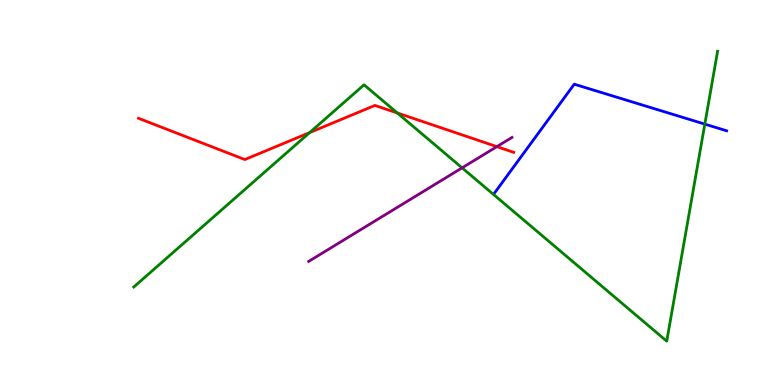[{'lines': ['blue', 'red'], 'intersections': []}, {'lines': ['green', 'red'], 'intersections': [{'x': 4.0, 'y': 6.56}, {'x': 5.13, 'y': 7.07}]}, {'lines': ['purple', 'red'], 'intersections': [{'x': 6.41, 'y': 6.19}]}, {'lines': ['blue', 'green'], 'intersections': [{'x': 9.09, 'y': 6.78}]}, {'lines': ['blue', 'purple'], 'intersections': []}, {'lines': ['green', 'purple'], 'intersections': [{'x': 5.96, 'y': 5.64}]}]